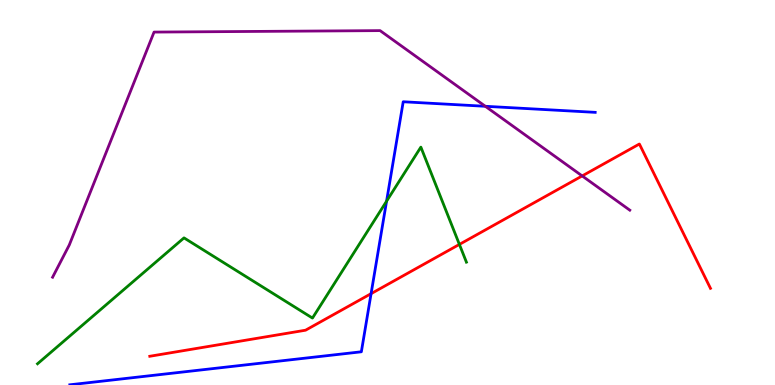[{'lines': ['blue', 'red'], 'intersections': [{'x': 4.79, 'y': 2.37}]}, {'lines': ['green', 'red'], 'intersections': [{'x': 5.93, 'y': 3.65}]}, {'lines': ['purple', 'red'], 'intersections': [{'x': 7.51, 'y': 5.43}]}, {'lines': ['blue', 'green'], 'intersections': [{'x': 4.99, 'y': 4.77}]}, {'lines': ['blue', 'purple'], 'intersections': [{'x': 6.26, 'y': 7.24}]}, {'lines': ['green', 'purple'], 'intersections': []}]